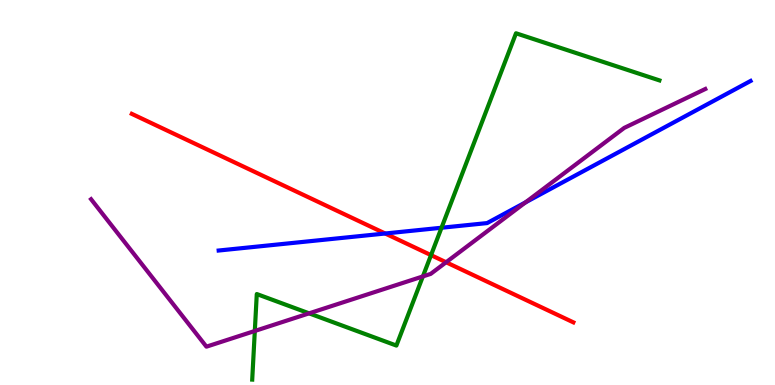[{'lines': ['blue', 'red'], 'intersections': [{'x': 4.97, 'y': 3.94}]}, {'lines': ['green', 'red'], 'intersections': [{'x': 5.56, 'y': 3.37}]}, {'lines': ['purple', 'red'], 'intersections': [{'x': 5.76, 'y': 3.19}]}, {'lines': ['blue', 'green'], 'intersections': [{'x': 5.7, 'y': 4.08}]}, {'lines': ['blue', 'purple'], 'intersections': [{'x': 6.78, 'y': 4.74}]}, {'lines': ['green', 'purple'], 'intersections': [{'x': 3.29, 'y': 1.4}, {'x': 3.99, 'y': 1.86}, {'x': 5.46, 'y': 2.82}]}]